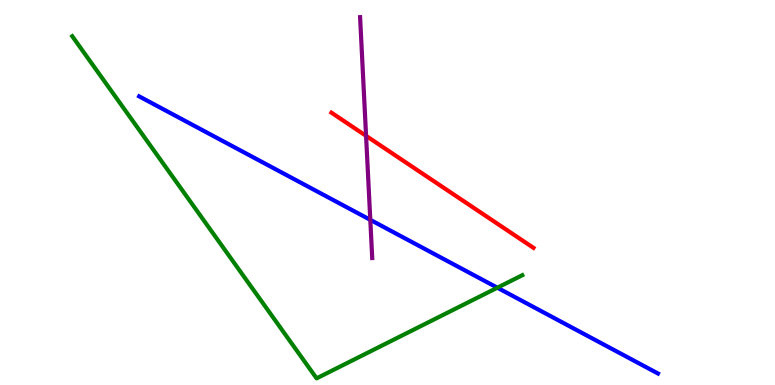[{'lines': ['blue', 'red'], 'intersections': []}, {'lines': ['green', 'red'], 'intersections': []}, {'lines': ['purple', 'red'], 'intersections': [{'x': 4.72, 'y': 6.47}]}, {'lines': ['blue', 'green'], 'intersections': [{'x': 6.42, 'y': 2.53}]}, {'lines': ['blue', 'purple'], 'intersections': [{'x': 4.78, 'y': 4.29}]}, {'lines': ['green', 'purple'], 'intersections': []}]